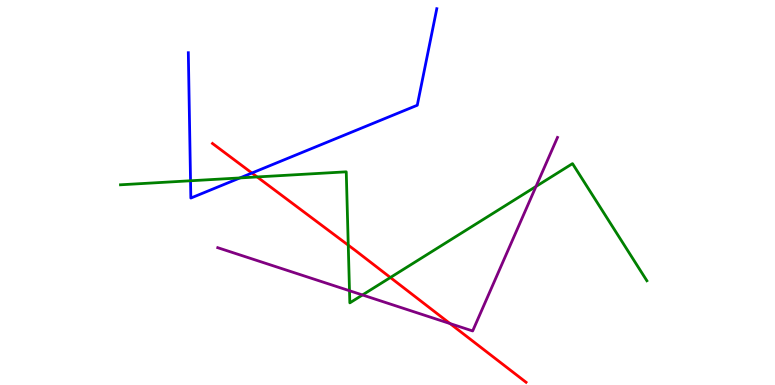[{'lines': ['blue', 'red'], 'intersections': [{'x': 3.25, 'y': 5.51}]}, {'lines': ['green', 'red'], 'intersections': [{'x': 3.32, 'y': 5.4}, {'x': 4.49, 'y': 3.63}, {'x': 5.04, 'y': 2.79}]}, {'lines': ['purple', 'red'], 'intersections': [{'x': 5.81, 'y': 1.6}]}, {'lines': ['blue', 'green'], 'intersections': [{'x': 2.46, 'y': 5.3}, {'x': 3.1, 'y': 5.38}]}, {'lines': ['blue', 'purple'], 'intersections': []}, {'lines': ['green', 'purple'], 'intersections': [{'x': 4.51, 'y': 2.45}, {'x': 4.68, 'y': 2.34}, {'x': 6.92, 'y': 5.16}]}]